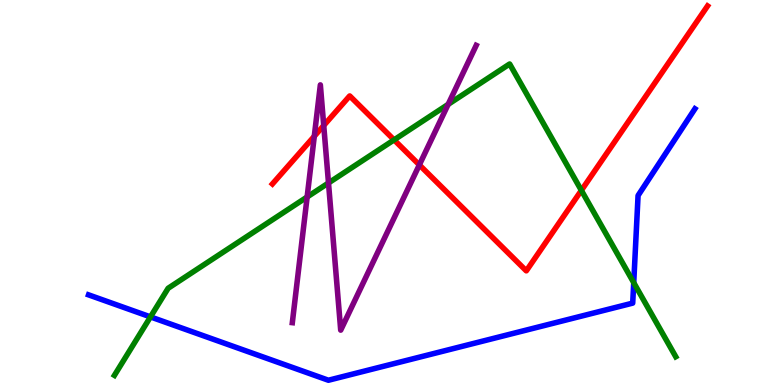[{'lines': ['blue', 'red'], 'intersections': []}, {'lines': ['green', 'red'], 'intersections': [{'x': 5.08, 'y': 6.37}, {'x': 7.5, 'y': 5.05}]}, {'lines': ['purple', 'red'], 'intersections': [{'x': 4.06, 'y': 6.46}, {'x': 4.18, 'y': 6.74}, {'x': 5.41, 'y': 5.72}]}, {'lines': ['blue', 'green'], 'intersections': [{'x': 1.94, 'y': 1.77}, {'x': 8.18, 'y': 2.66}]}, {'lines': ['blue', 'purple'], 'intersections': []}, {'lines': ['green', 'purple'], 'intersections': [{'x': 3.96, 'y': 4.88}, {'x': 4.24, 'y': 5.25}, {'x': 5.78, 'y': 7.29}]}]